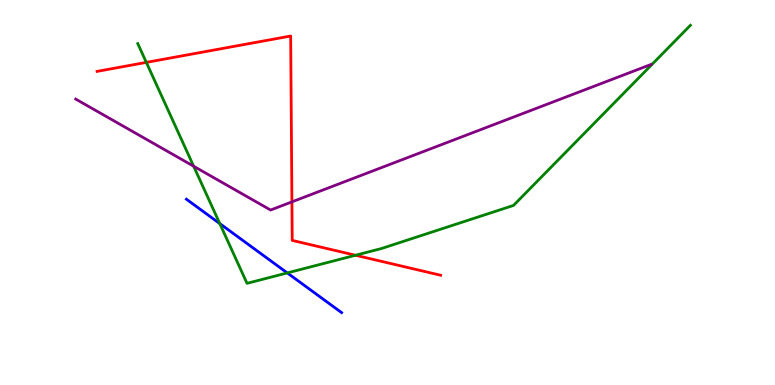[{'lines': ['blue', 'red'], 'intersections': []}, {'lines': ['green', 'red'], 'intersections': [{'x': 1.89, 'y': 8.38}, {'x': 4.59, 'y': 3.37}]}, {'lines': ['purple', 'red'], 'intersections': [{'x': 3.77, 'y': 4.76}]}, {'lines': ['blue', 'green'], 'intersections': [{'x': 2.84, 'y': 4.19}, {'x': 3.71, 'y': 2.91}]}, {'lines': ['blue', 'purple'], 'intersections': []}, {'lines': ['green', 'purple'], 'intersections': [{'x': 2.5, 'y': 5.68}]}]